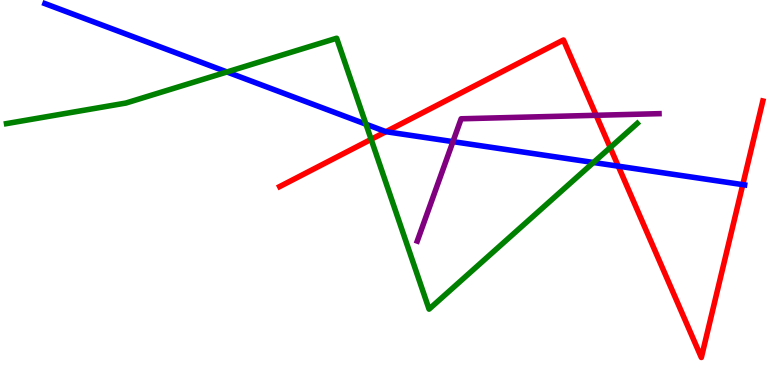[{'lines': ['blue', 'red'], 'intersections': [{'x': 4.98, 'y': 6.58}, {'x': 7.98, 'y': 5.68}, {'x': 9.58, 'y': 5.2}]}, {'lines': ['green', 'red'], 'intersections': [{'x': 4.79, 'y': 6.38}, {'x': 7.87, 'y': 6.17}]}, {'lines': ['purple', 'red'], 'intersections': [{'x': 7.69, 'y': 7.01}]}, {'lines': ['blue', 'green'], 'intersections': [{'x': 2.93, 'y': 8.13}, {'x': 4.72, 'y': 6.77}, {'x': 7.66, 'y': 5.78}]}, {'lines': ['blue', 'purple'], 'intersections': [{'x': 5.84, 'y': 6.32}]}, {'lines': ['green', 'purple'], 'intersections': []}]